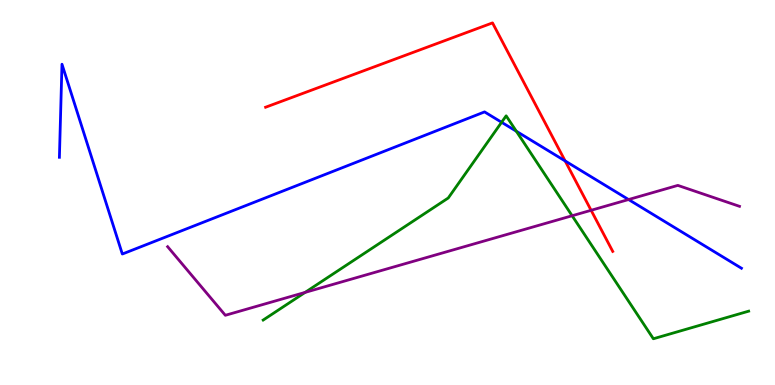[{'lines': ['blue', 'red'], 'intersections': [{'x': 7.29, 'y': 5.82}]}, {'lines': ['green', 'red'], 'intersections': []}, {'lines': ['purple', 'red'], 'intersections': [{'x': 7.63, 'y': 4.54}]}, {'lines': ['blue', 'green'], 'intersections': [{'x': 6.47, 'y': 6.82}, {'x': 6.66, 'y': 6.59}]}, {'lines': ['blue', 'purple'], 'intersections': [{'x': 8.11, 'y': 4.82}]}, {'lines': ['green', 'purple'], 'intersections': [{'x': 3.94, 'y': 2.41}, {'x': 7.38, 'y': 4.4}]}]